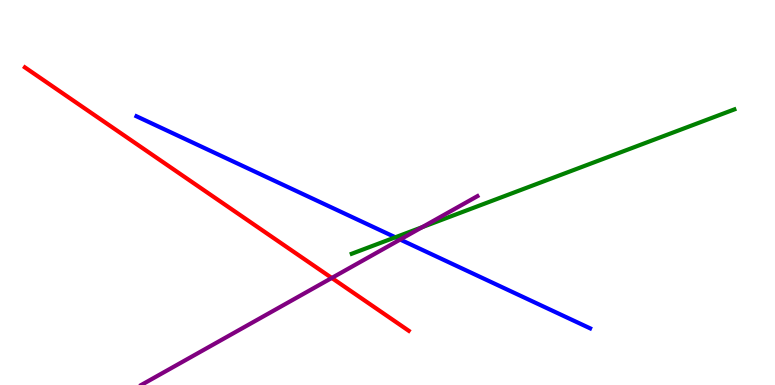[{'lines': ['blue', 'red'], 'intersections': []}, {'lines': ['green', 'red'], 'intersections': []}, {'lines': ['purple', 'red'], 'intersections': [{'x': 4.28, 'y': 2.78}]}, {'lines': ['blue', 'green'], 'intersections': [{'x': 5.1, 'y': 3.84}]}, {'lines': ['blue', 'purple'], 'intersections': [{'x': 5.16, 'y': 3.78}]}, {'lines': ['green', 'purple'], 'intersections': [{'x': 5.45, 'y': 4.1}]}]